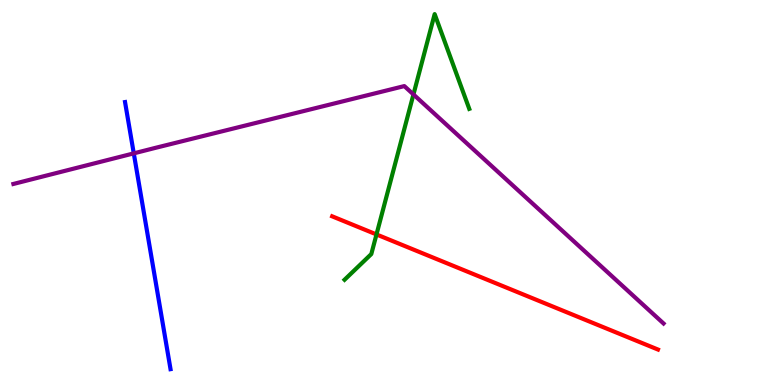[{'lines': ['blue', 'red'], 'intersections': []}, {'lines': ['green', 'red'], 'intersections': [{'x': 4.86, 'y': 3.91}]}, {'lines': ['purple', 'red'], 'intersections': []}, {'lines': ['blue', 'green'], 'intersections': []}, {'lines': ['blue', 'purple'], 'intersections': [{'x': 1.73, 'y': 6.02}]}, {'lines': ['green', 'purple'], 'intersections': [{'x': 5.33, 'y': 7.55}]}]